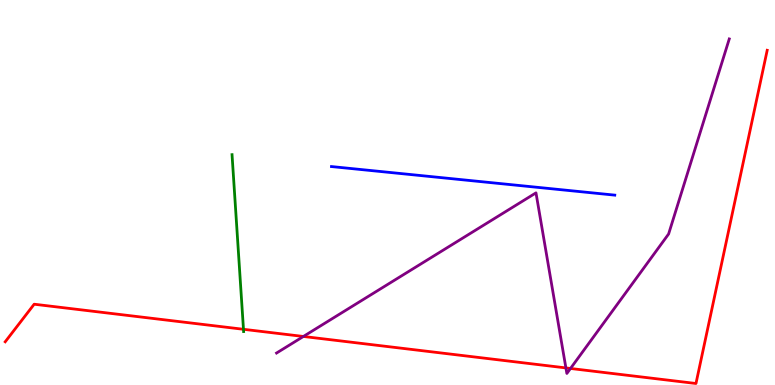[{'lines': ['blue', 'red'], 'intersections': []}, {'lines': ['green', 'red'], 'intersections': [{'x': 3.14, 'y': 1.45}]}, {'lines': ['purple', 'red'], 'intersections': [{'x': 3.91, 'y': 1.26}, {'x': 7.3, 'y': 0.444}, {'x': 7.36, 'y': 0.429}]}, {'lines': ['blue', 'green'], 'intersections': []}, {'lines': ['blue', 'purple'], 'intersections': []}, {'lines': ['green', 'purple'], 'intersections': []}]